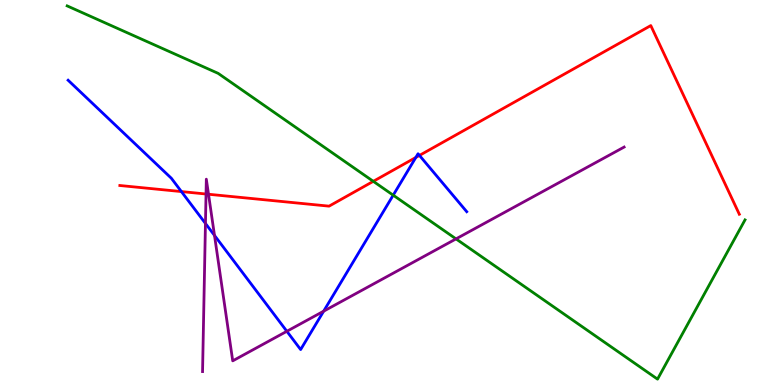[{'lines': ['blue', 'red'], 'intersections': [{'x': 2.34, 'y': 5.02}, {'x': 5.37, 'y': 5.91}, {'x': 5.41, 'y': 5.96}]}, {'lines': ['green', 'red'], 'intersections': [{'x': 4.82, 'y': 5.29}]}, {'lines': ['purple', 'red'], 'intersections': [{'x': 2.66, 'y': 4.96}, {'x': 2.69, 'y': 4.95}]}, {'lines': ['blue', 'green'], 'intersections': [{'x': 5.07, 'y': 4.93}]}, {'lines': ['blue', 'purple'], 'intersections': [{'x': 2.65, 'y': 4.2}, {'x': 2.77, 'y': 3.89}, {'x': 3.7, 'y': 1.4}, {'x': 4.18, 'y': 1.92}]}, {'lines': ['green', 'purple'], 'intersections': [{'x': 5.88, 'y': 3.79}]}]